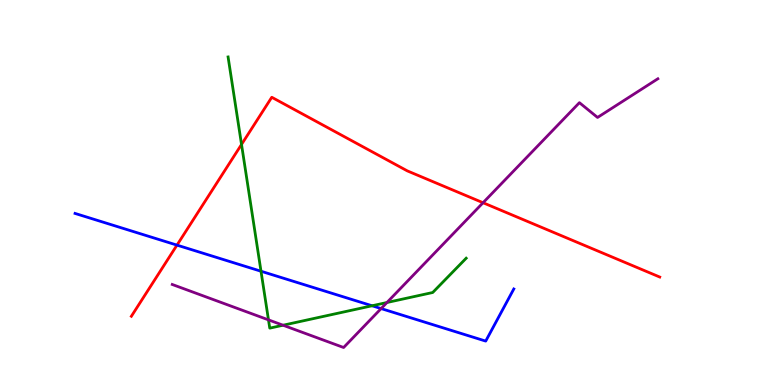[{'lines': ['blue', 'red'], 'intersections': [{'x': 2.28, 'y': 3.63}]}, {'lines': ['green', 'red'], 'intersections': [{'x': 3.12, 'y': 6.25}]}, {'lines': ['purple', 'red'], 'intersections': [{'x': 6.23, 'y': 4.73}]}, {'lines': ['blue', 'green'], 'intersections': [{'x': 3.37, 'y': 2.95}, {'x': 4.8, 'y': 2.06}]}, {'lines': ['blue', 'purple'], 'intersections': [{'x': 4.92, 'y': 1.99}]}, {'lines': ['green', 'purple'], 'intersections': [{'x': 3.46, 'y': 1.69}, {'x': 3.65, 'y': 1.55}, {'x': 4.99, 'y': 2.14}]}]